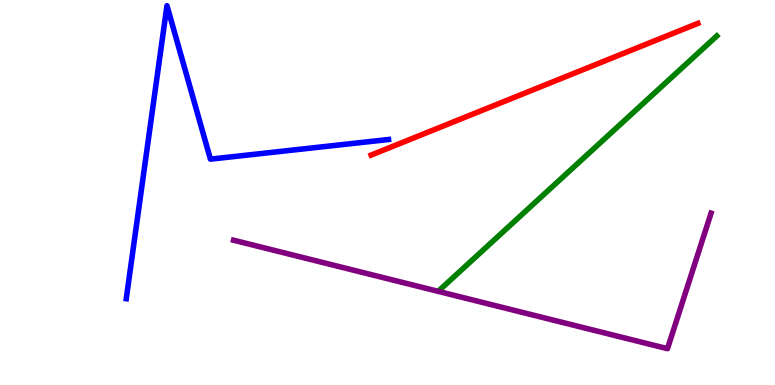[{'lines': ['blue', 'red'], 'intersections': []}, {'lines': ['green', 'red'], 'intersections': []}, {'lines': ['purple', 'red'], 'intersections': []}, {'lines': ['blue', 'green'], 'intersections': []}, {'lines': ['blue', 'purple'], 'intersections': []}, {'lines': ['green', 'purple'], 'intersections': []}]